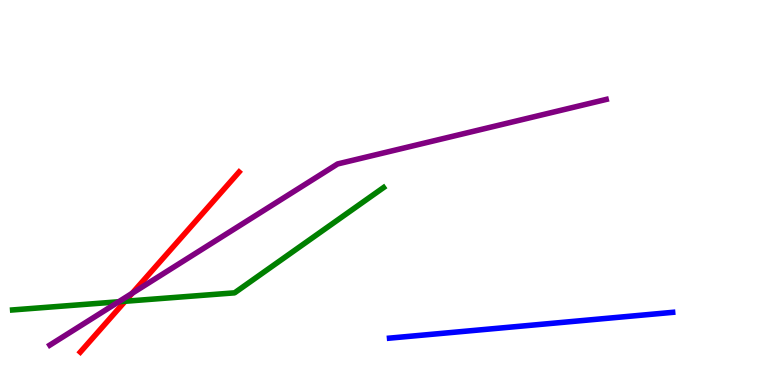[{'lines': ['blue', 'red'], 'intersections': []}, {'lines': ['green', 'red'], 'intersections': [{'x': 1.61, 'y': 2.17}]}, {'lines': ['purple', 'red'], 'intersections': [{'x': 1.71, 'y': 2.38}]}, {'lines': ['blue', 'green'], 'intersections': []}, {'lines': ['blue', 'purple'], 'intersections': []}, {'lines': ['green', 'purple'], 'intersections': [{'x': 1.53, 'y': 2.16}]}]